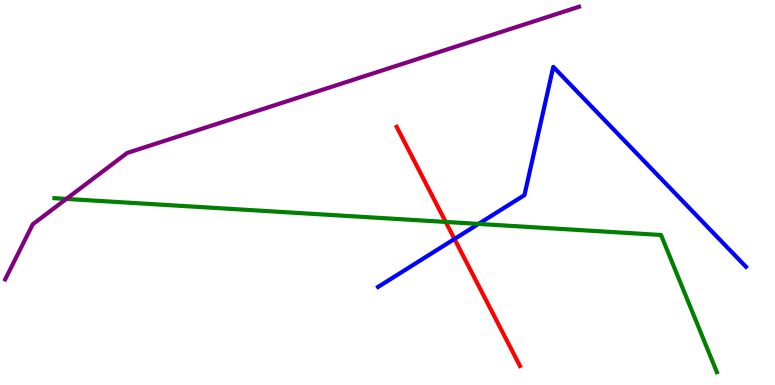[{'lines': ['blue', 'red'], 'intersections': [{'x': 5.86, 'y': 3.79}]}, {'lines': ['green', 'red'], 'intersections': [{'x': 5.75, 'y': 4.24}]}, {'lines': ['purple', 'red'], 'intersections': []}, {'lines': ['blue', 'green'], 'intersections': [{'x': 6.17, 'y': 4.18}]}, {'lines': ['blue', 'purple'], 'intersections': []}, {'lines': ['green', 'purple'], 'intersections': [{'x': 0.856, 'y': 4.83}]}]